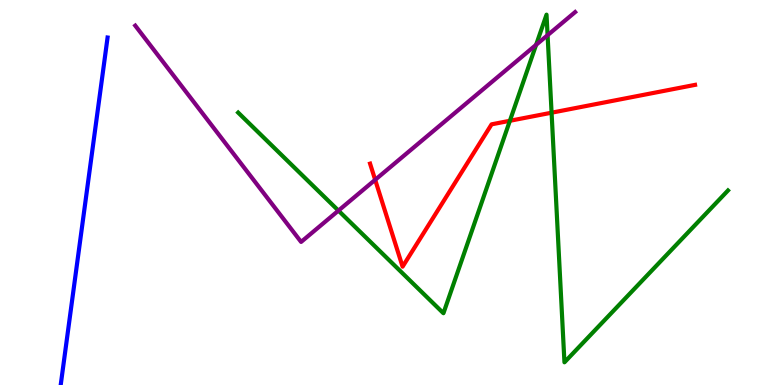[{'lines': ['blue', 'red'], 'intersections': []}, {'lines': ['green', 'red'], 'intersections': [{'x': 6.58, 'y': 6.86}, {'x': 7.12, 'y': 7.07}]}, {'lines': ['purple', 'red'], 'intersections': [{'x': 4.84, 'y': 5.33}]}, {'lines': ['blue', 'green'], 'intersections': []}, {'lines': ['blue', 'purple'], 'intersections': []}, {'lines': ['green', 'purple'], 'intersections': [{'x': 4.37, 'y': 4.53}, {'x': 6.92, 'y': 8.84}, {'x': 7.07, 'y': 9.09}]}]